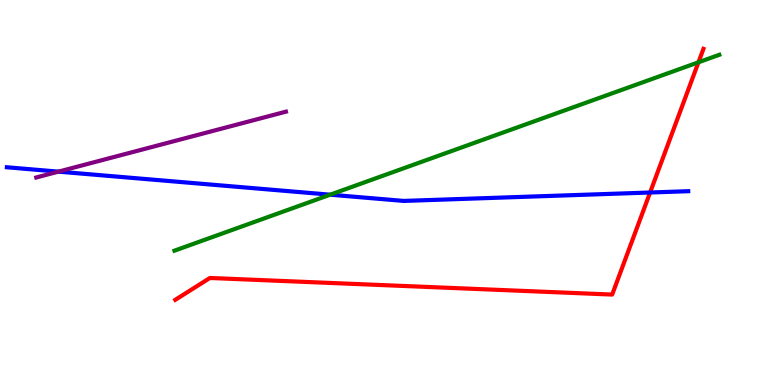[{'lines': ['blue', 'red'], 'intersections': [{'x': 8.39, 'y': 5.0}]}, {'lines': ['green', 'red'], 'intersections': [{'x': 9.01, 'y': 8.38}]}, {'lines': ['purple', 'red'], 'intersections': []}, {'lines': ['blue', 'green'], 'intersections': [{'x': 4.26, 'y': 4.94}]}, {'lines': ['blue', 'purple'], 'intersections': [{'x': 0.754, 'y': 5.54}]}, {'lines': ['green', 'purple'], 'intersections': []}]